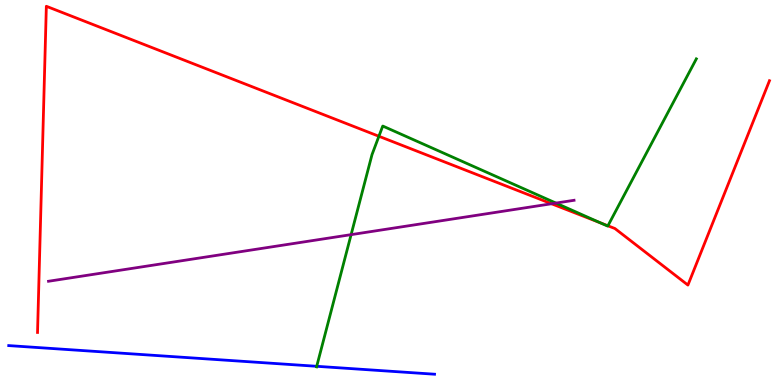[{'lines': ['blue', 'red'], 'intersections': []}, {'lines': ['green', 'red'], 'intersections': [{'x': 4.89, 'y': 6.46}, {'x': 7.74, 'y': 4.21}, {'x': 7.84, 'y': 4.14}]}, {'lines': ['purple', 'red'], 'intersections': [{'x': 7.12, 'y': 4.71}]}, {'lines': ['blue', 'green'], 'intersections': [{'x': 4.09, 'y': 0.486}]}, {'lines': ['blue', 'purple'], 'intersections': []}, {'lines': ['green', 'purple'], 'intersections': [{'x': 4.53, 'y': 3.91}, {'x': 7.17, 'y': 4.73}]}]